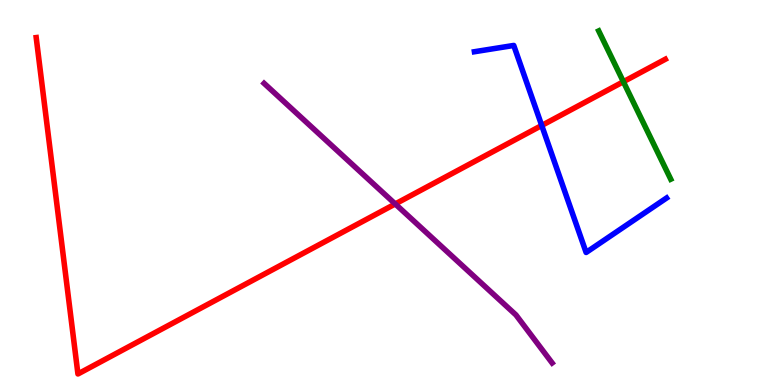[{'lines': ['blue', 'red'], 'intersections': [{'x': 6.99, 'y': 6.74}]}, {'lines': ['green', 'red'], 'intersections': [{'x': 8.04, 'y': 7.88}]}, {'lines': ['purple', 'red'], 'intersections': [{'x': 5.1, 'y': 4.7}]}, {'lines': ['blue', 'green'], 'intersections': []}, {'lines': ['blue', 'purple'], 'intersections': []}, {'lines': ['green', 'purple'], 'intersections': []}]